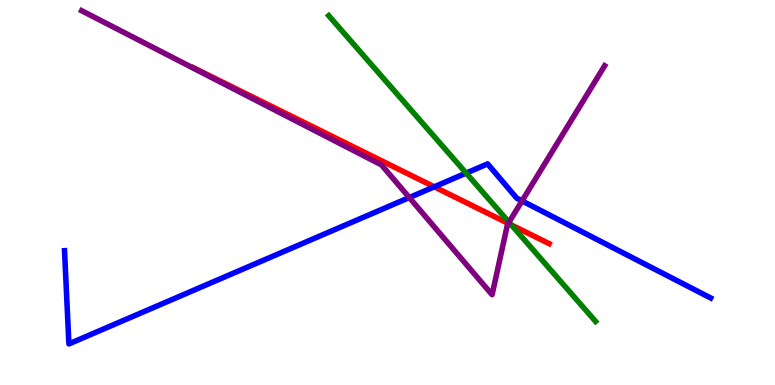[{'lines': ['blue', 'red'], 'intersections': [{'x': 5.6, 'y': 5.15}]}, {'lines': ['green', 'red'], 'intersections': [{'x': 6.6, 'y': 4.16}]}, {'lines': ['purple', 'red'], 'intersections': [{'x': 6.56, 'y': 4.2}]}, {'lines': ['blue', 'green'], 'intersections': [{'x': 6.01, 'y': 5.5}]}, {'lines': ['blue', 'purple'], 'intersections': [{'x': 5.28, 'y': 4.87}, {'x': 6.74, 'y': 4.78}]}, {'lines': ['green', 'purple'], 'intersections': [{'x': 6.57, 'y': 4.23}]}]